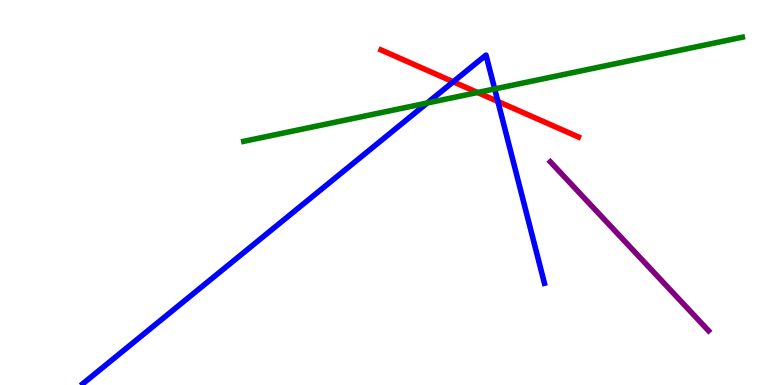[{'lines': ['blue', 'red'], 'intersections': [{'x': 5.85, 'y': 7.88}, {'x': 6.42, 'y': 7.36}]}, {'lines': ['green', 'red'], 'intersections': [{'x': 6.16, 'y': 7.6}]}, {'lines': ['purple', 'red'], 'intersections': []}, {'lines': ['blue', 'green'], 'intersections': [{'x': 5.51, 'y': 7.32}, {'x': 6.38, 'y': 7.69}]}, {'lines': ['blue', 'purple'], 'intersections': []}, {'lines': ['green', 'purple'], 'intersections': []}]